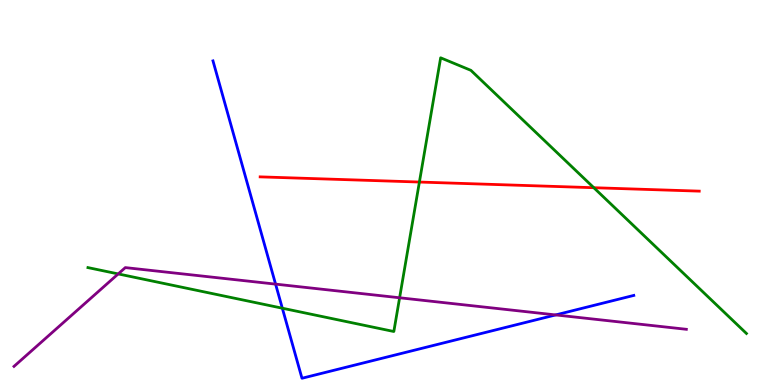[{'lines': ['blue', 'red'], 'intersections': []}, {'lines': ['green', 'red'], 'intersections': [{'x': 5.41, 'y': 5.27}, {'x': 7.66, 'y': 5.12}]}, {'lines': ['purple', 'red'], 'intersections': []}, {'lines': ['blue', 'green'], 'intersections': [{'x': 3.64, 'y': 1.99}]}, {'lines': ['blue', 'purple'], 'intersections': [{'x': 3.56, 'y': 2.62}, {'x': 7.17, 'y': 1.82}]}, {'lines': ['green', 'purple'], 'intersections': [{'x': 1.53, 'y': 2.89}, {'x': 5.16, 'y': 2.27}]}]